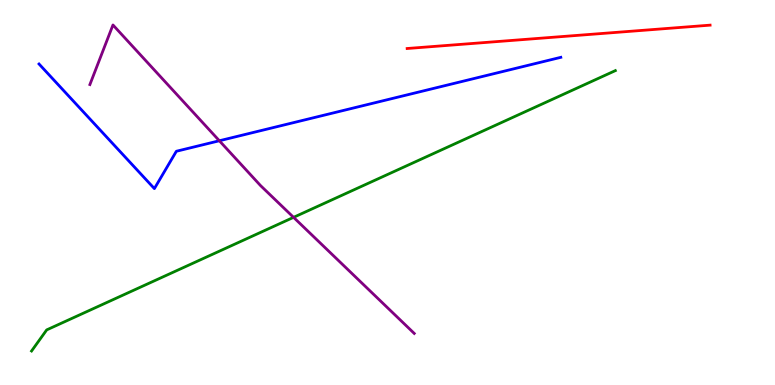[{'lines': ['blue', 'red'], 'intersections': []}, {'lines': ['green', 'red'], 'intersections': []}, {'lines': ['purple', 'red'], 'intersections': []}, {'lines': ['blue', 'green'], 'intersections': []}, {'lines': ['blue', 'purple'], 'intersections': [{'x': 2.83, 'y': 6.34}]}, {'lines': ['green', 'purple'], 'intersections': [{'x': 3.79, 'y': 4.35}]}]